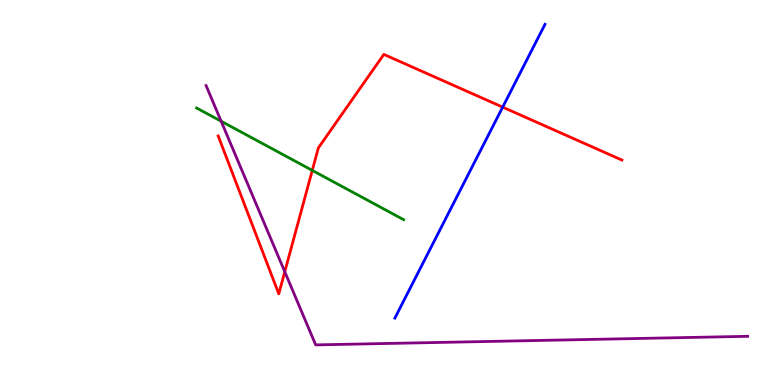[{'lines': ['blue', 'red'], 'intersections': [{'x': 6.49, 'y': 7.22}]}, {'lines': ['green', 'red'], 'intersections': [{'x': 4.03, 'y': 5.57}]}, {'lines': ['purple', 'red'], 'intersections': [{'x': 3.67, 'y': 2.94}]}, {'lines': ['blue', 'green'], 'intersections': []}, {'lines': ['blue', 'purple'], 'intersections': []}, {'lines': ['green', 'purple'], 'intersections': [{'x': 2.85, 'y': 6.85}]}]